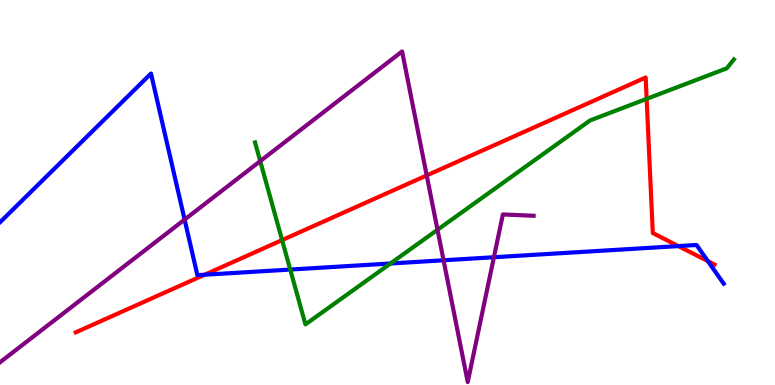[{'lines': ['blue', 'red'], 'intersections': [{'x': 2.64, 'y': 2.86}, {'x': 8.75, 'y': 3.61}, {'x': 9.13, 'y': 3.22}]}, {'lines': ['green', 'red'], 'intersections': [{'x': 3.64, 'y': 3.76}, {'x': 8.34, 'y': 7.43}]}, {'lines': ['purple', 'red'], 'intersections': [{'x': 5.51, 'y': 5.44}]}, {'lines': ['blue', 'green'], 'intersections': [{'x': 3.75, 'y': 3.0}, {'x': 5.04, 'y': 3.16}]}, {'lines': ['blue', 'purple'], 'intersections': [{'x': 2.38, 'y': 4.3}, {'x': 5.72, 'y': 3.24}, {'x': 6.37, 'y': 3.32}]}, {'lines': ['green', 'purple'], 'intersections': [{'x': 3.36, 'y': 5.81}, {'x': 5.65, 'y': 4.03}]}]